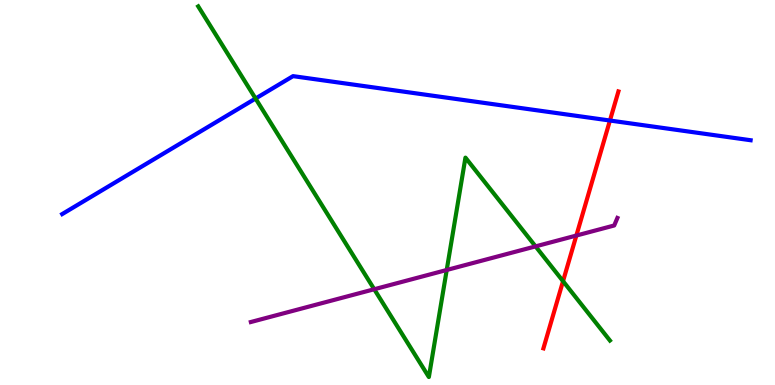[{'lines': ['blue', 'red'], 'intersections': [{'x': 7.87, 'y': 6.87}]}, {'lines': ['green', 'red'], 'intersections': [{'x': 7.26, 'y': 2.7}]}, {'lines': ['purple', 'red'], 'intersections': [{'x': 7.44, 'y': 3.88}]}, {'lines': ['blue', 'green'], 'intersections': [{'x': 3.3, 'y': 7.44}]}, {'lines': ['blue', 'purple'], 'intersections': []}, {'lines': ['green', 'purple'], 'intersections': [{'x': 4.83, 'y': 2.49}, {'x': 5.76, 'y': 2.99}, {'x': 6.91, 'y': 3.6}]}]